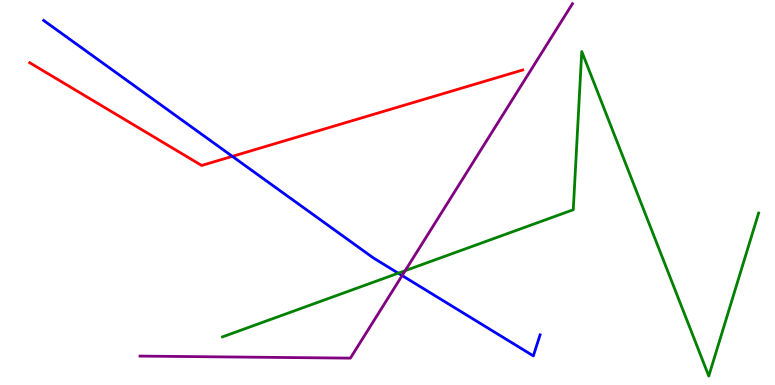[{'lines': ['blue', 'red'], 'intersections': [{'x': 3.0, 'y': 5.94}]}, {'lines': ['green', 'red'], 'intersections': []}, {'lines': ['purple', 'red'], 'intersections': []}, {'lines': ['blue', 'green'], 'intersections': [{'x': 5.14, 'y': 2.9}]}, {'lines': ['blue', 'purple'], 'intersections': [{'x': 5.19, 'y': 2.84}]}, {'lines': ['green', 'purple'], 'intersections': [{'x': 5.23, 'y': 2.97}]}]